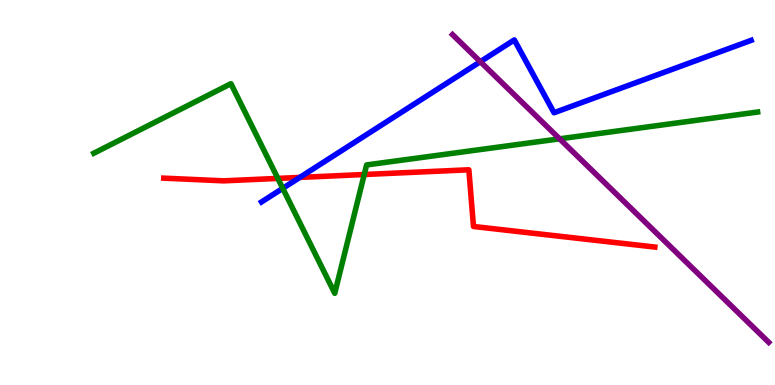[{'lines': ['blue', 'red'], 'intersections': [{'x': 3.87, 'y': 5.39}]}, {'lines': ['green', 'red'], 'intersections': [{'x': 3.59, 'y': 5.37}, {'x': 4.7, 'y': 5.47}]}, {'lines': ['purple', 'red'], 'intersections': []}, {'lines': ['blue', 'green'], 'intersections': [{'x': 3.65, 'y': 5.11}]}, {'lines': ['blue', 'purple'], 'intersections': [{'x': 6.2, 'y': 8.4}]}, {'lines': ['green', 'purple'], 'intersections': [{'x': 7.22, 'y': 6.39}]}]